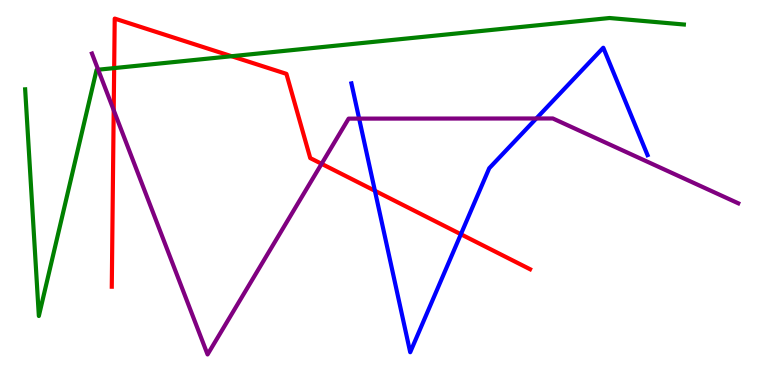[{'lines': ['blue', 'red'], 'intersections': [{'x': 4.84, 'y': 5.04}, {'x': 5.95, 'y': 3.92}]}, {'lines': ['green', 'red'], 'intersections': [{'x': 1.47, 'y': 8.23}, {'x': 2.99, 'y': 8.54}]}, {'lines': ['purple', 'red'], 'intersections': [{'x': 1.47, 'y': 7.14}, {'x': 4.15, 'y': 5.74}]}, {'lines': ['blue', 'green'], 'intersections': []}, {'lines': ['blue', 'purple'], 'intersections': [{'x': 4.63, 'y': 6.92}, {'x': 6.92, 'y': 6.92}]}, {'lines': ['green', 'purple'], 'intersections': [{'x': 1.27, 'y': 8.19}]}]